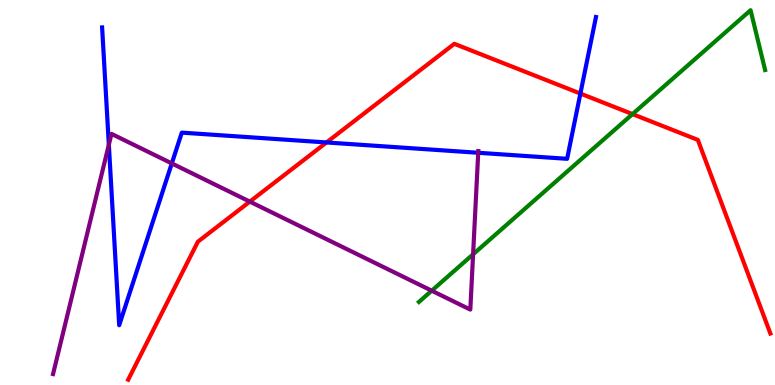[{'lines': ['blue', 'red'], 'intersections': [{'x': 4.21, 'y': 6.3}, {'x': 7.49, 'y': 7.57}]}, {'lines': ['green', 'red'], 'intersections': [{'x': 8.16, 'y': 7.04}]}, {'lines': ['purple', 'red'], 'intersections': [{'x': 3.22, 'y': 4.76}]}, {'lines': ['blue', 'green'], 'intersections': []}, {'lines': ['blue', 'purple'], 'intersections': [{'x': 1.4, 'y': 6.24}, {'x': 2.22, 'y': 5.76}, {'x': 6.17, 'y': 6.03}]}, {'lines': ['green', 'purple'], 'intersections': [{'x': 5.57, 'y': 2.45}, {'x': 6.1, 'y': 3.39}]}]